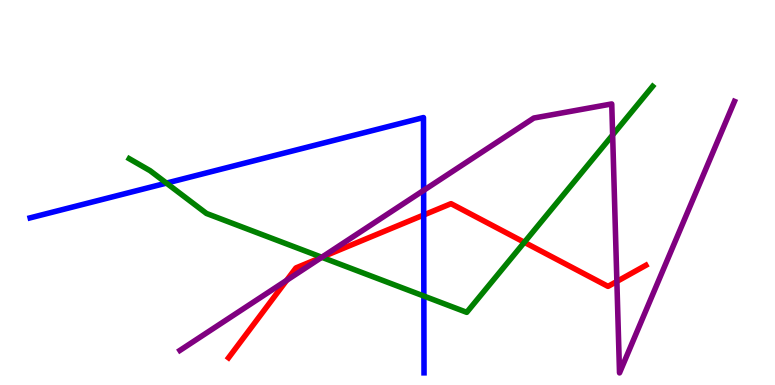[{'lines': ['blue', 'red'], 'intersections': [{'x': 5.47, 'y': 4.42}]}, {'lines': ['green', 'red'], 'intersections': [{'x': 4.15, 'y': 3.32}, {'x': 6.77, 'y': 3.71}]}, {'lines': ['purple', 'red'], 'intersections': [{'x': 3.7, 'y': 2.72}, {'x': 4.15, 'y': 3.32}, {'x': 7.96, 'y': 2.69}]}, {'lines': ['blue', 'green'], 'intersections': [{'x': 2.15, 'y': 5.24}, {'x': 5.47, 'y': 2.31}]}, {'lines': ['blue', 'purple'], 'intersections': [{'x': 5.47, 'y': 5.05}]}, {'lines': ['green', 'purple'], 'intersections': [{'x': 4.15, 'y': 3.32}, {'x': 7.91, 'y': 6.49}]}]